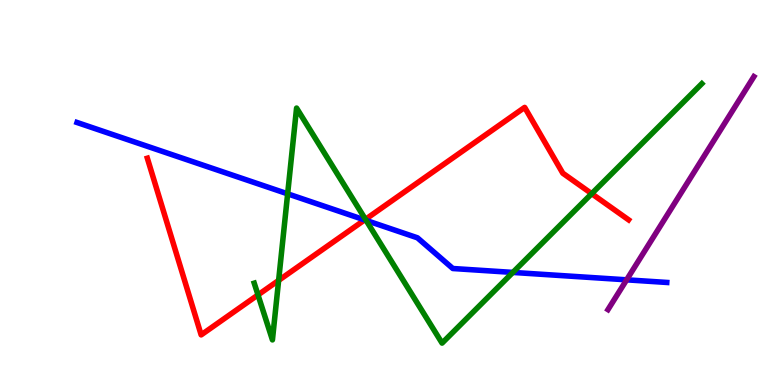[{'lines': ['blue', 'red'], 'intersections': [{'x': 4.71, 'y': 4.29}]}, {'lines': ['green', 'red'], 'intersections': [{'x': 3.33, 'y': 2.34}, {'x': 3.6, 'y': 2.72}, {'x': 4.72, 'y': 4.3}, {'x': 7.63, 'y': 4.97}]}, {'lines': ['purple', 'red'], 'intersections': []}, {'lines': ['blue', 'green'], 'intersections': [{'x': 3.71, 'y': 4.97}, {'x': 4.72, 'y': 4.27}, {'x': 6.62, 'y': 2.92}]}, {'lines': ['blue', 'purple'], 'intersections': [{'x': 8.09, 'y': 2.73}]}, {'lines': ['green', 'purple'], 'intersections': []}]